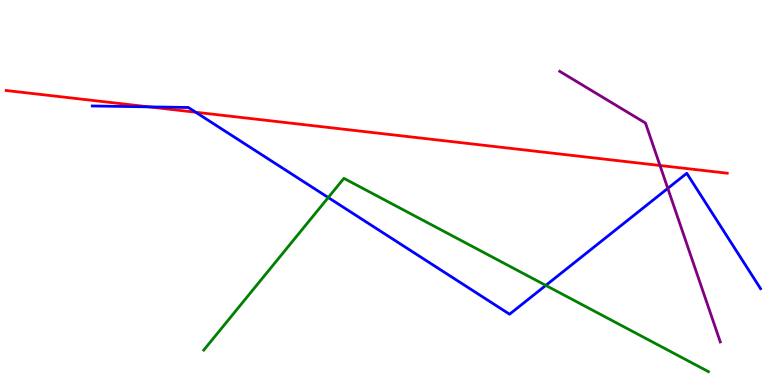[{'lines': ['blue', 'red'], 'intersections': [{'x': 1.92, 'y': 7.22}, {'x': 2.53, 'y': 7.08}]}, {'lines': ['green', 'red'], 'intersections': []}, {'lines': ['purple', 'red'], 'intersections': [{'x': 8.52, 'y': 5.7}]}, {'lines': ['blue', 'green'], 'intersections': [{'x': 4.24, 'y': 4.87}, {'x': 7.04, 'y': 2.59}]}, {'lines': ['blue', 'purple'], 'intersections': [{'x': 8.62, 'y': 5.11}]}, {'lines': ['green', 'purple'], 'intersections': []}]